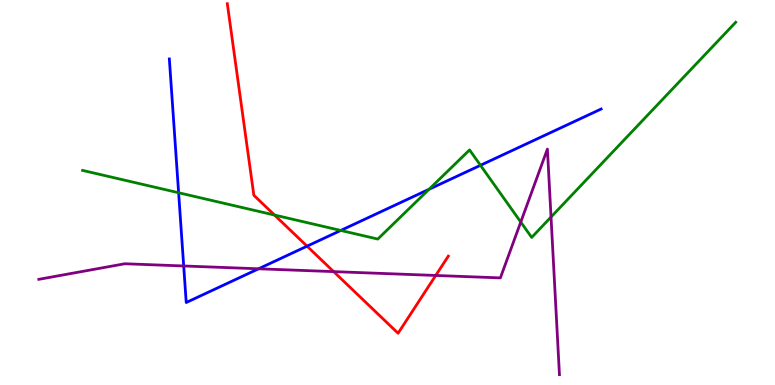[{'lines': ['blue', 'red'], 'intersections': [{'x': 3.96, 'y': 3.61}]}, {'lines': ['green', 'red'], 'intersections': [{'x': 3.54, 'y': 4.41}]}, {'lines': ['purple', 'red'], 'intersections': [{'x': 4.31, 'y': 2.95}, {'x': 5.62, 'y': 2.85}]}, {'lines': ['blue', 'green'], 'intersections': [{'x': 2.3, 'y': 4.99}, {'x': 4.4, 'y': 4.01}, {'x': 5.54, 'y': 5.08}, {'x': 6.2, 'y': 5.71}]}, {'lines': ['blue', 'purple'], 'intersections': [{'x': 2.37, 'y': 3.09}, {'x': 3.34, 'y': 3.02}]}, {'lines': ['green', 'purple'], 'intersections': [{'x': 6.72, 'y': 4.23}, {'x': 7.11, 'y': 4.36}]}]